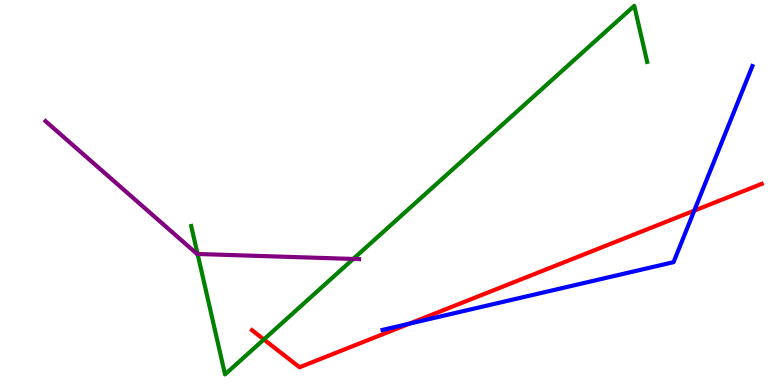[{'lines': ['blue', 'red'], 'intersections': [{'x': 5.28, 'y': 1.59}, {'x': 8.96, 'y': 4.53}]}, {'lines': ['green', 'red'], 'intersections': [{'x': 3.4, 'y': 1.18}]}, {'lines': ['purple', 'red'], 'intersections': []}, {'lines': ['blue', 'green'], 'intersections': []}, {'lines': ['blue', 'purple'], 'intersections': []}, {'lines': ['green', 'purple'], 'intersections': [{'x': 2.55, 'y': 3.4}, {'x': 4.56, 'y': 3.27}]}]